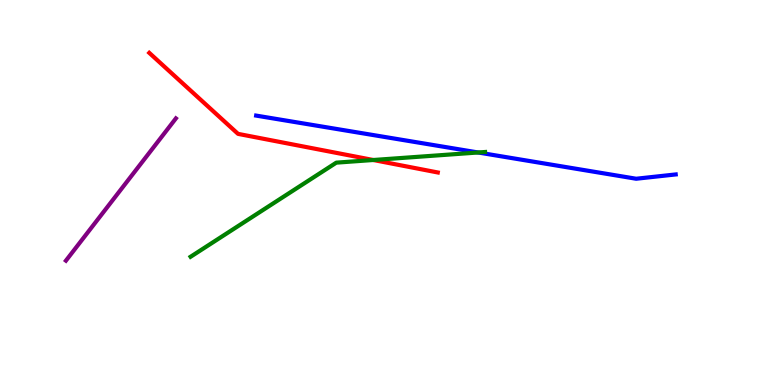[{'lines': ['blue', 'red'], 'intersections': []}, {'lines': ['green', 'red'], 'intersections': [{'x': 4.82, 'y': 5.84}]}, {'lines': ['purple', 'red'], 'intersections': []}, {'lines': ['blue', 'green'], 'intersections': [{'x': 6.17, 'y': 6.04}]}, {'lines': ['blue', 'purple'], 'intersections': []}, {'lines': ['green', 'purple'], 'intersections': []}]